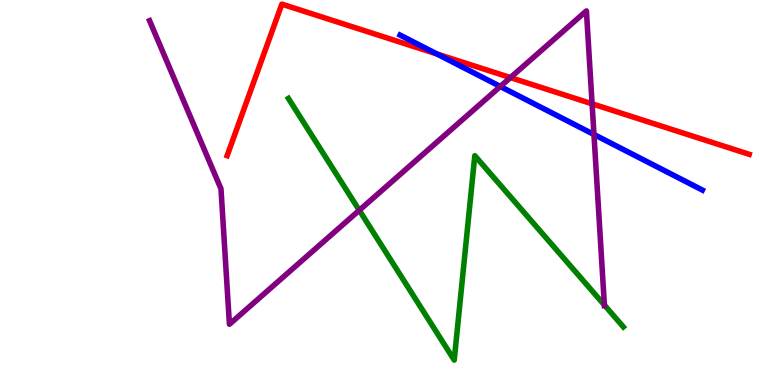[{'lines': ['blue', 'red'], 'intersections': [{'x': 5.64, 'y': 8.6}]}, {'lines': ['green', 'red'], 'intersections': []}, {'lines': ['purple', 'red'], 'intersections': [{'x': 6.59, 'y': 7.98}, {'x': 7.64, 'y': 7.3}]}, {'lines': ['blue', 'green'], 'intersections': []}, {'lines': ['blue', 'purple'], 'intersections': [{'x': 6.46, 'y': 7.75}, {'x': 7.66, 'y': 6.51}]}, {'lines': ['green', 'purple'], 'intersections': [{'x': 4.64, 'y': 4.54}, {'x': 7.8, 'y': 2.08}]}]